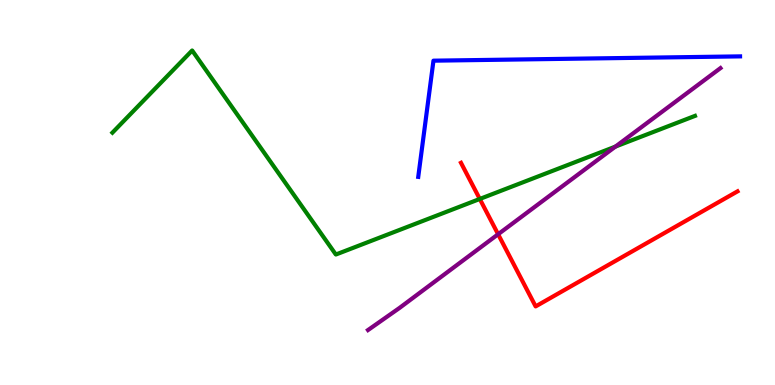[{'lines': ['blue', 'red'], 'intersections': []}, {'lines': ['green', 'red'], 'intersections': [{'x': 6.19, 'y': 4.83}]}, {'lines': ['purple', 'red'], 'intersections': [{'x': 6.43, 'y': 3.92}]}, {'lines': ['blue', 'green'], 'intersections': []}, {'lines': ['blue', 'purple'], 'intersections': []}, {'lines': ['green', 'purple'], 'intersections': [{'x': 7.94, 'y': 6.19}]}]